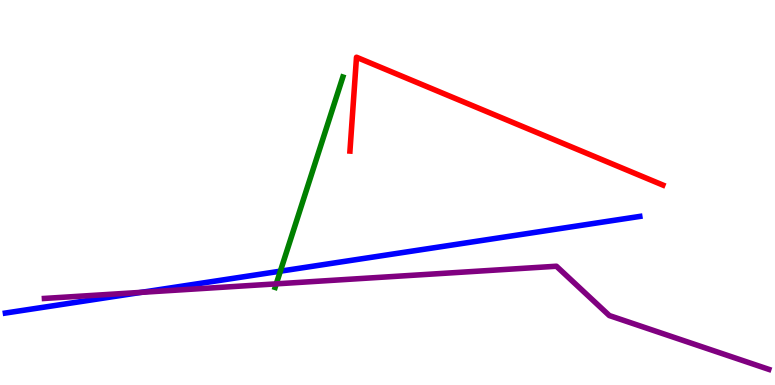[{'lines': ['blue', 'red'], 'intersections': []}, {'lines': ['green', 'red'], 'intersections': []}, {'lines': ['purple', 'red'], 'intersections': []}, {'lines': ['blue', 'green'], 'intersections': [{'x': 3.62, 'y': 2.96}]}, {'lines': ['blue', 'purple'], 'intersections': [{'x': 1.82, 'y': 2.41}]}, {'lines': ['green', 'purple'], 'intersections': [{'x': 3.56, 'y': 2.63}]}]